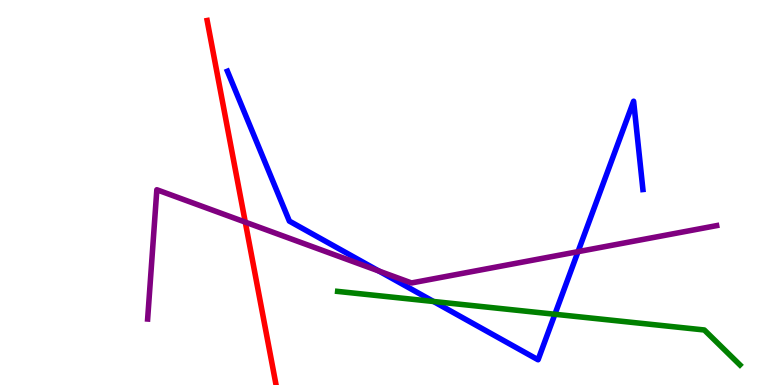[{'lines': ['blue', 'red'], 'intersections': []}, {'lines': ['green', 'red'], 'intersections': []}, {'lines': ['purple', 'red'], 'intersections': [{'x': 3.16, 'y': 4.23}]}, {'lines': ['blue', 'green'], 'intersections': [{'x': 5.59, 'y': 2.17}, {'x': 7.16, 'y': 1.84}]}, {'lines': ['blue', 'purple'], 'intersections': [{'x': 4.89, 'y': 2.96}, {'x': 7.46, 'y': 3.46}]}, {'lines': ['green', 'purple'], 'intersections': []}]